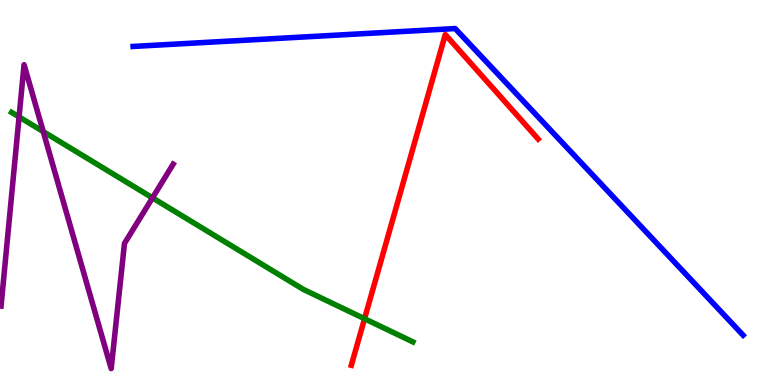[{'lines': ['blue', 'red'], 'intersections': []}, {'lines': ['green', 'red'], 'intersections': [{'x': 4.7, 'y': 1.72}]}, {'lines': ['purple', 'red'], 'intersections': []}, {'lines': ['blue', 'green'], 'intersections': []}, {'lines': ['blue', 'purple'], 'intersections': []}, {'lines': ['green', 'purple'], 'intersections': [{'x': 0.246, 'y': 6.96}, {'x': 0.558, 'y': 6.58}, {'x': 1.97, 'y': 4.86}]}]